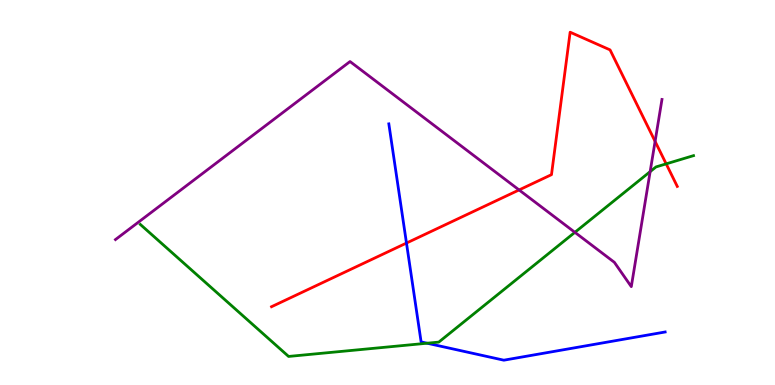[{'lines': ['blue', 'red'], 'intersections': [{'x': 5.24, 'y': 3.69}]}, {'lines': ['green', 'red'], 'intersections': [{'x': 8.6, 'y': 5.74}]}, {'lines': ['purple', 'red'], 'intersections': [{'x': 6.7, 'y': 5.07}, {'x': 8.45, 'y': 6.33}]}, {'lines': ['blue', 'green'], 'intersections': [{'x': 5.51, 'y': 1.09}]}, {'lines': ['blue', 'purple'], 'intersections': []}, {'lines': ['green', 'purple'], 'intersections': [{'x': 7.42, 'y': 3.97}, {'x': 8.39, 'y': 5.54}]}]